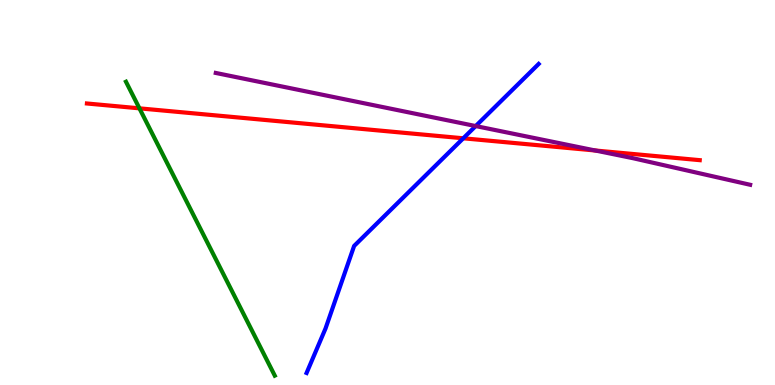[{'lines': ['blue', 'red'], 'intersections': [{'x': 5.98, 'y': 6.41}]}, {'lines': ['green', 'red'], 'intersections': [{'x': 1.8, 'y': 7.19}]}, {'lines': ['purple', 'red'], 'intersections': [{'x': 7.68, 'y': 6.09}]}, {'lines': ['blue', 'green'], 'intersections': []}, {'lines': ['blue', 'purple'], 'intersections': [{'x': 6.14, 'y': 6.73}]}, {'lines': ['green', 'purple'], 'intersections': []}]